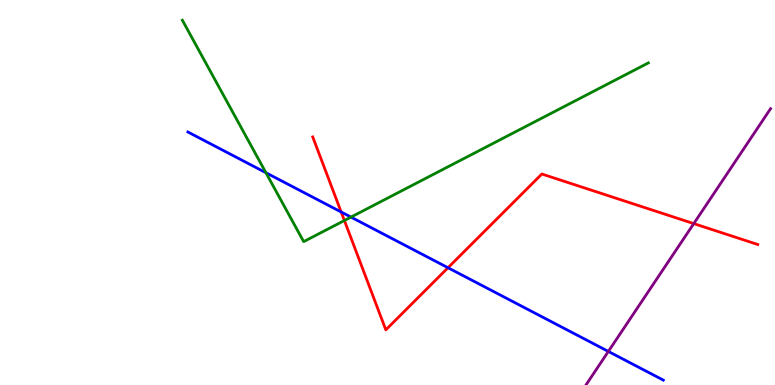[{'lines': ['blue', 'red'], 'intersections': [{'x': 4.4, 'y': 4.49}, {'x': 5.78, 'y': 3.05}]}, {'lines': ['green', 'red'], 'intersections': [{'x': 4.44, 'y': 4.27}]}, {'lines': ['purple', 'red'], 'intersections': [{'x': 8.95, 'y': 4.19}]}, {'lines': ['blue', 'green'], 'intersections': [{'x': 3.43, 'y': 5.51}, {'x': 4.53, 'y': 4.36}]}, {'lines': ['blue', 'purple'], 'intersections': [{'x': 7.85, 'y': 0.872}]}, {'lines': ['green', 'purple'], 'intersections': []}]